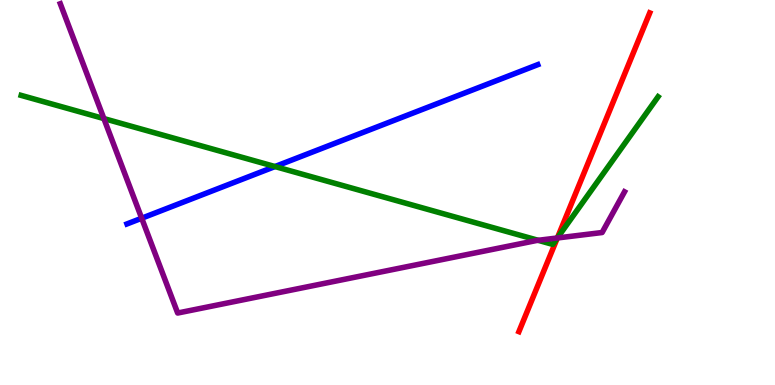[{'lines': ['blue', 'red'], 'intersections': []}, {'lines': ['green', 'red'], 'intersections': [{'x': 7.19, 'y': 3.82}]}, {'lines': ['purple', 'red'], 'intersections': [{'x': 7.19, 'y': 3.82}]}, {'lines': ['blue', 'green'], 'intersections': [{'x': 3.55, 'y': 5.67}]}, {'lines': ['blue', 'purple'], 'intersections': [{'x': 1.83, 'y': 4.33}]}, {'lines': ['green', 'purple'], 'intersections': [{'x': 1.34, 'y': 6.92}, {'x': 6.94, 'y': 3.76}, {'x': 7.19, 'y': 3.82}]}]